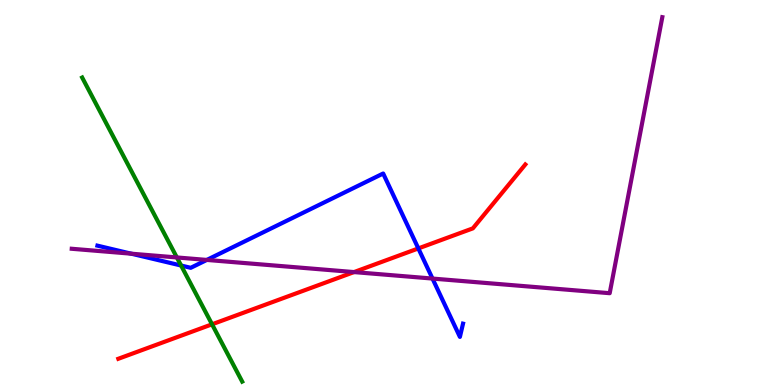[{'lines': ['blue', 'red'], 'intersections': [{'x': 5.4, 'y': 3.55}]}, {'lines': ['green', 'red'], 'intersections': [{'x': 2.74, 'y': 1.58}]}, {'lines': ['purple', 'red'], 'intersections': [{'x': 4.57, 'y': 2.93}]}, {'lines': ['blue', 'green'], 'intersections': [{'x': 2.34, 'y': 3.1}]}, {'lines': ['blue', 'purple'], 'intersections': [{'x': 1.69, 'y': 3.41}, {'x': 2.67, 'y': 3.25}, {'x': 5.58, 'y': 2.76}]}, {'lines': ['green', 'purple'], 'intersections': [{'x': 2.28, 'y': 3.31}]}]